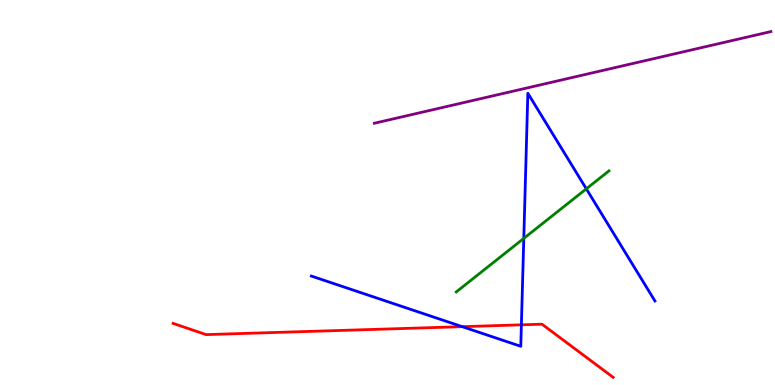[{'lines': ['blue', 'red'], 'intersections': [{'x': 5.96, 'y': 1.52}, {'x': 6.73, 'y': 1.56}]}, {'lines': ['green', 'red'], 'intersections': []}, {'lines': ['purple', 'red'], 'intersections': []}, {'lines': ['blue', 'green'], 'intersections': [{'x': 6.76, 'y': 3.81}, {'x': 7.57, 'y': 5.1}]}, {'lines': ['blue', 'purple'], 'intersections': []}, {'lines': ['green', 'purple'], 'intersections': []}]